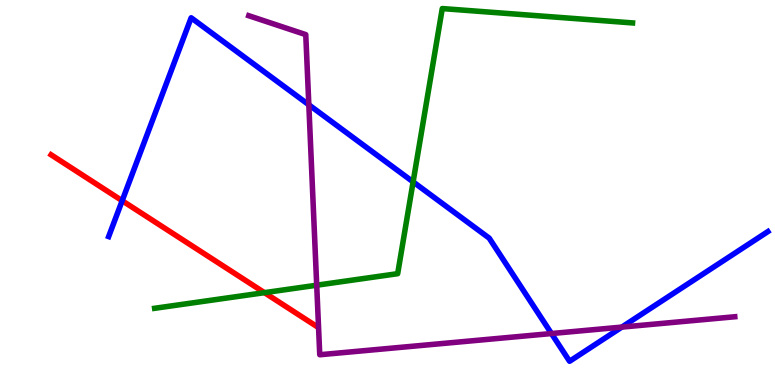[{'lines': ['blue', 'red'], 'intersections': [{'x': 1.58, 'y': 4.79}]}, {'lines': ['green', 'red'], 'intersections': [{'x': 3.41, 'y': 2.4}]}, {'lines': ['purple', 'red'], 'intersections': []}, {'lines': ['blue', 'green'], 'intersections': [{'x': 5.33, 'y': 5.28}]}, {'lines': ['blue', 'purple'], 'intersections': [{'x': 3.98, 'y': 7.28}, {'x': 7.12, 'y': 1.34}, {'x': 8.02, 'y': 1.5}]}, {'lines': ['green', 'purple'], 'intersections': [{'x': 4.09, 'y': 2.59}]}]